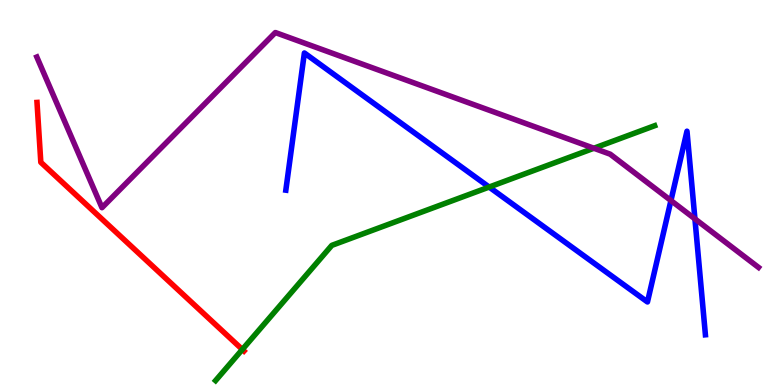[{'lines': ['blue', 'red'], 'intersections': []}, {'lines': ['green', 'red'], 'intersections': [{'x': 3.13, 'y': 0.923}]}, {'lines': ['purple', 'red'], 'intersections': []}, {'lines': ['blue', 'green'], 'intersections': [{'x': 6.31, 'y': 5.14}]}, {'lines': ['blue', 'purple'], 'intersections': [{'x': 8.66, 'y': 4.79}, {'x': 8.97, 'y': 4.32}]}, {'lines': ['green', 'purple'], 'intersections': [{'x': 7.66, 'y': 6.15}]}]